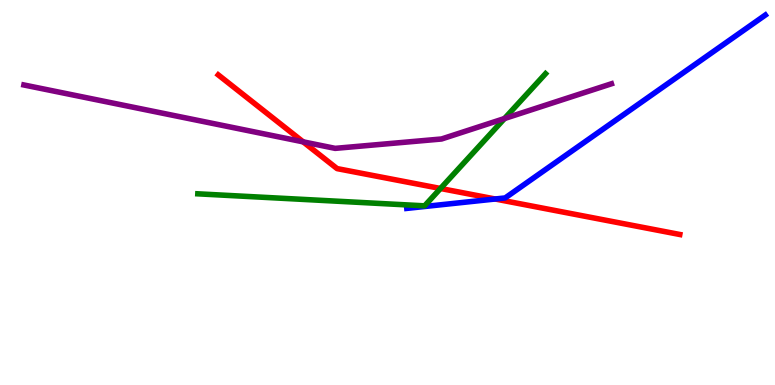[{'lines': ['blue', 'red'], 'intersections': [{'x': 6.39, 'y': 4.83}]}, {'lines': ['green', 'red'], 'intersections': [{'x': 5.68, 'y': 5.1}]}, {'lines': ['purple', 'red'], 'intersections': [{'x': 3.91, 'y': 6.32}]}, {'lines': ['blue', 'green'], 'intersections': []}, {'lines': ['blue', 'purple'], 'intersections': []}, {'lines': ['green', 'purple'], 'intersections': [{'x': 6.51, 'y': 6.92}]}]